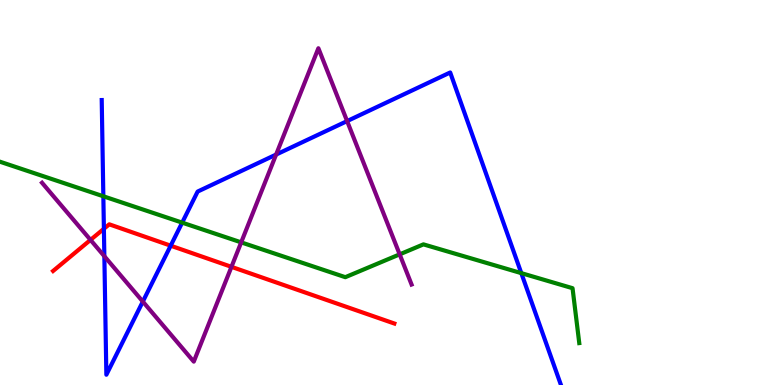[{'lines': ['blue', 'red'], 'intersections': [{'x': 1.34, 'y': 4.06}, {'x': 2.2, 'y': 3.62}]}, {'lines': ['green', 'red'], 'intersections': []}, {'lines': ['purple', 'red'], 'intersections': [{'x': 1.17, 'y': 3.77}, {'x': 2.99, 'y': 3.07}]}, {'lines': ['blue', 'green'], 'intersections': [{'x': 1.33, 'y': 4.9}, {'x': 2.35, 'y': 4.22}, {'x': 6.73, 'y': 2.91}]}, {'lines': ['blue', 'purple'], 'intersections': [{'x': 1.35, 'y': 3.34}, {'x': 1.84, 'y': 2.17}, {'x': 3.56, 'y': 5.99}, {'x': 4.48, 'y': 6.85}]}, {'lines': ['green', 'purple'], 'intersections': [{'x': 3.11, 'y': 3.7}, {'x': 5.16, 'y': 3.39}]}]